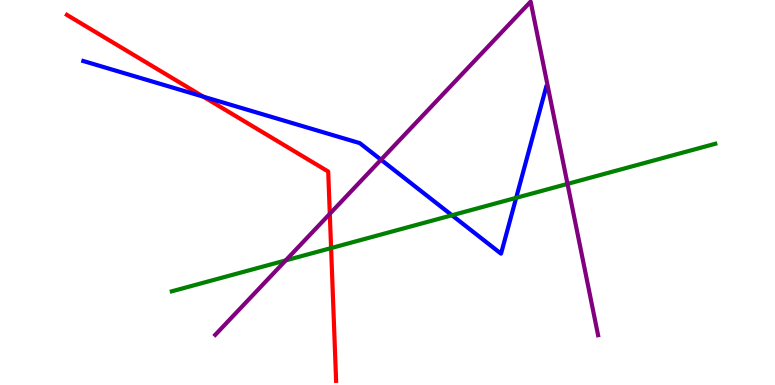[{'lines': ['blue', 'red'], 'intersections': [{'x': 2.62, 'y': 7.49}]}, {'lines': ['green', 'red'], 'intersections': [{'x': 4.27, 'y': 3.56}]}, {'lines': ['purple', 'red'], 'intersections': [{'x': 4.26, 'y': 4.45}]}, {'lines': ['blue', 'green'], 'intersections': [{'x': 5.83, 'y': 4.41}, {'x': 6.66, 'y': 4.86}]}, {'lines': ['blue', 'purple'], 'intersections': [{'x': 4.92, 'y': 5.85}]}, {'lines': ['green', 'purple'], 'intersections': [{'x': 3.69, 'y': 3.24}, {'x': 7.32, 'y': 5.22}]}]